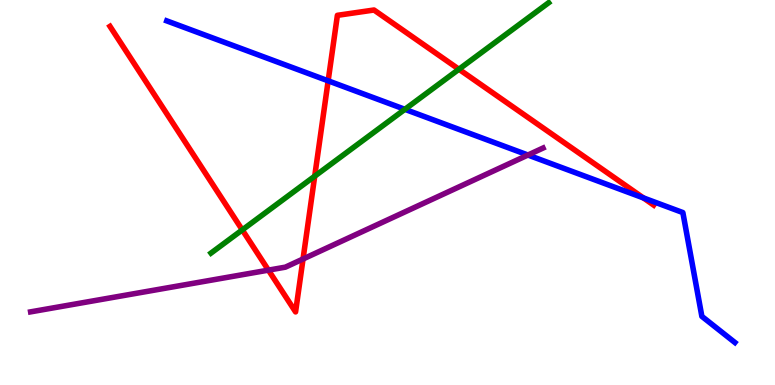[{'lines': ['blue', 'red'], 'intersections': [{'x': 4.23, 'y': 7.9}, {'x': 8.3, 'y': 4.86}]}, {'lines': ['green', 'red'], 'intersections': [{'x': 3.13, 'y': 4.03}, {'x': 4.06, 'y': 5.42}, {'x': 5.92, 'y': 8.2}]}, {'lines': ['purple', 'red'], 'intersections': [{'x': 3.46, 'y': 2.98}, {'x': 3.91, 'y': 3.27}]}, {'lines': ['blue', 'green'], 'intersections': [{'x': 5.22, 'y': 7.16}]}, {'lines': ['blue', 'purple'], 'intersections': [{'x': 6.81, 'y': 5.97}]}, {'lines': ['green', 'purple'], 'intersections': []}]